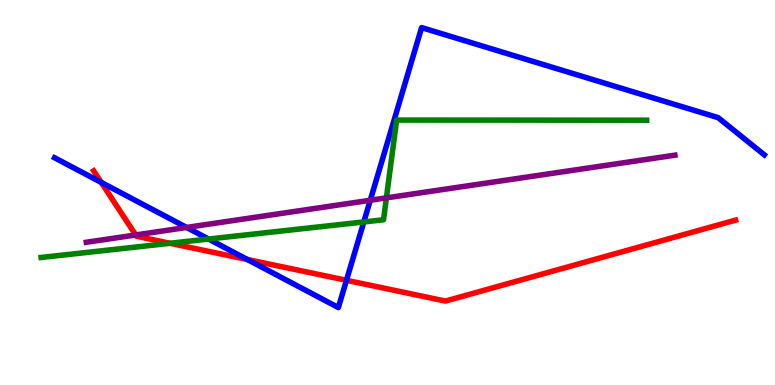[{'lines': ['blue', 'red'], 'intersections': [{'x': 1.31, 'y': 5.26}, {'x': 3.19, 'y': 3.26}, {'x': 4.47, 'y': 2.72}]}, {'lines': ['green', 'red'], 'intersections': [{'x': 2.19, 'y': 3.68}]}, {'lines': ['purple', 'red'], 'intersections': [{'x': 1.75, 'y': 3.9}]}, {'lines': ['blue', 'green'], 'intersections': [{'x': 2.69, 'y': 3.79}, {'x': 4.69, 'y': 4.24}]}, {'lines': ['blue', 'purple'], 'intersections': [{'x': 2.41, 'y': 4.09}, {'x': 4.78, 'y': 4.8}]}, {'lines': ['green', 'purple'], 'intersections': [{'x': 4.99, 'y': 4.86}]}]